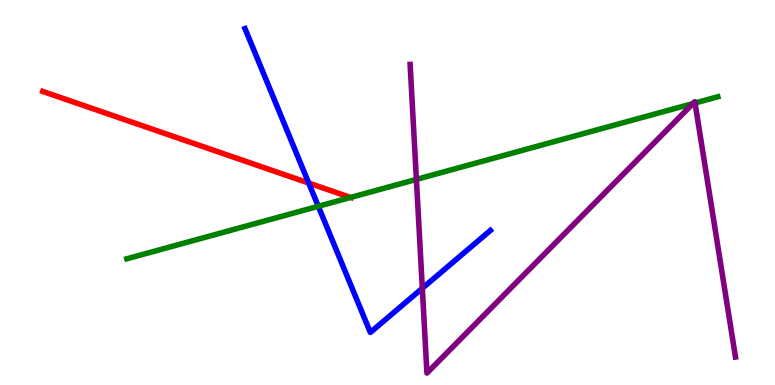[{'lines': ['blue', 'red'], 'intersections': [{'x': 3.98, 'y': 5.25}]}, {'lines': ['green', 'red'], 'intersections': [{'x': 4.52, 'y': 4.87}]}, {'lines': ['purple', 'red'], 'intersections': []}, {'lines': ['blue', 'green'], 'intersections': [{'x': 4.11, 'y': 4.64}]}, {'lines': ['blue', 'purple'], 'intersections': [{'x': 5.45, 'y': 2.51}]}, {'lines': ['green', 'purple'], 'intersections': [{'x': 5.37, 'y': 5.34}, {'x': 8.94, 'y': 7.31}, {'x': 8.97, 'y': 7.32}]}]